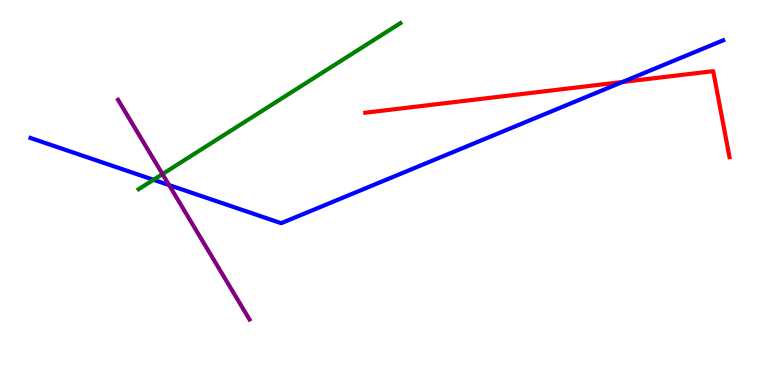[{'lines': ['blue', 'red'], 'intersections': [{'x': 8.03, 'y': 7.87}]}, {'lines': ['green', 'red'], 'intersections': []}, {'lines': ['purple', 'red'], 'intersections': []}, {'lines': ['blue', 'green'], 'intersections': [{'x': 1.98, 'y': 5.33}]}, {'lines': ['blue', 'purple'], 'intersections': [{'x': 2.18, 'y': 5.19}]}, {'lines': ['green', 'purple'], 'intersections': [{'x': 2.1, 'y': 5.48}]}]